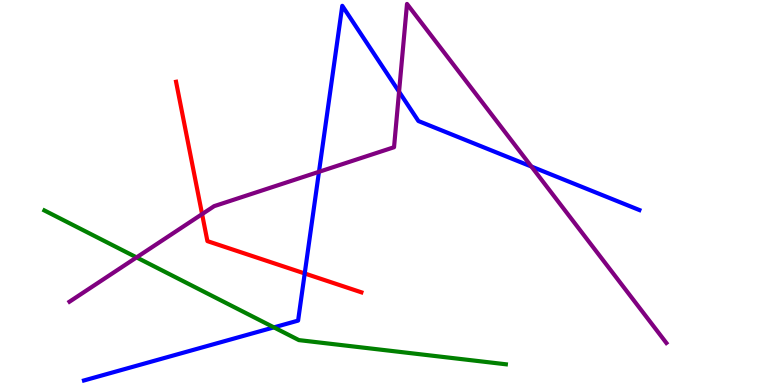[{'lines': ['blue', 'red'], 'intersections': [{'x': 3.93, 'y': 2.9}]}, {'lines': ['green', 'red'], 'intersections': []}, {'lines': ['purple', 'red'], 'intersections': [{'x': 2.61, 'y': 4.44}]}, {'lines': ['blue', 'green'], 'intersections': [{'x': 3.53, 'y': 1.5}]}, {'lines': ['blue', 'purple'], 'intersections': [{'x': 4.12, 'y': 5.54}, {'x': 5.15, 'y': 7.62}, {'x': 6.86, 'y': 5.67}]}, {'lines': ['green', 'purple'], 'intersections': [{'x': 1.76, 'y': 3.31}]}]